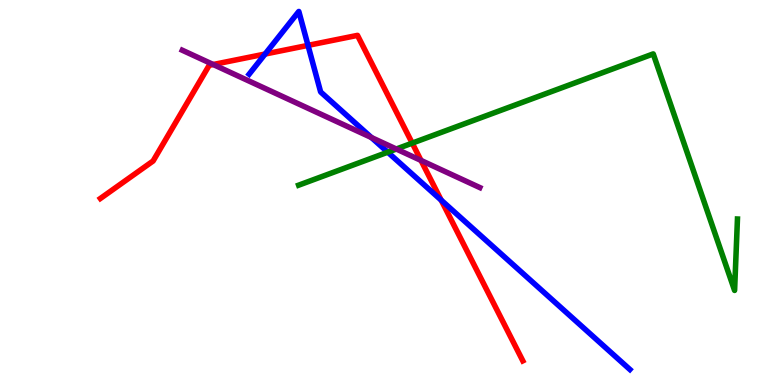[{'lines': ['blue', 'red'], 'intersections': [{'x': 3.42, 'y': 8.6}, {'x': 3.97, 'y': 8.82}, {'x': 5.69, 'y': 4.8}]}, {'lines': ['green', 'red'], 'intersections': [{'x': 5.32, 'y': 6.28}]}, {'lines': ['purple', 'red'], 'intersections': [{'x': 2.75, 'y': 8.32}, {'x': 5.43, 'y': 5.83}]}, {'lines': ['blue', 'green'], 'intersections': [{'x': 5.0, 'y': 6.05}]}, {'lines': ['blue', 'purple'], 'intersections': [{'x': 4.79, 'y': 6.43}]}, {'lines': ['green', 'purple'], 'intersections': [{'x': 5.11, 'y': 6.13}]}]